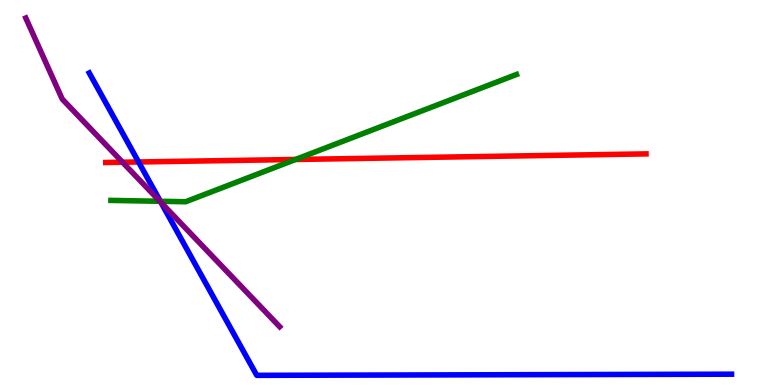[{'lines': ['blue', 'red'], 'intersections': [{'x': 1.79, 'y': 5.79}]}, {'lines': ['green', 'red'], 'intersections': [{'x': 3.81, 'y': 5.86}]}, {'lines': ['purple', 'red'], 'intersections': [{'x': 1.58, 'y': 5.79}]}, {'lines': ['blue', 'green'], 'intersections': [{'x': 2.07, 'y': 4.77}]}, {'lines': ['blue', 'purple'], 'intersections': [{'x': 2.08, 'y': 4.74}]}, {'lines': ['green', 'purple'], 'intersections': [{'x': 2.06, 'y': 4.77}]}]